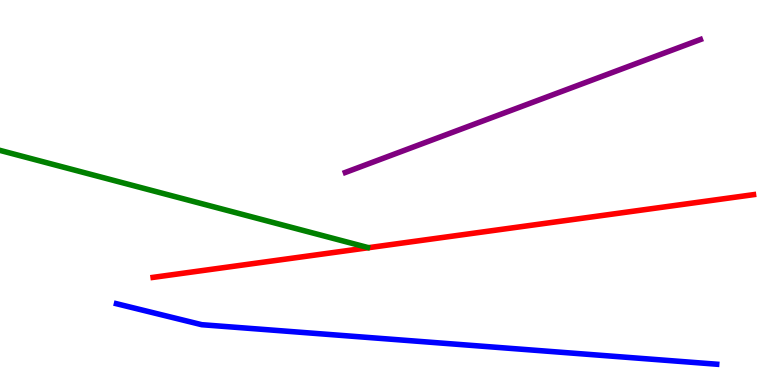[{'lines': ['blue', 'red'], 'intersections': []}, {'lines': ['green', 'red'], 'intersections': []}, {'lines': ['purple', 'red'], 'intersections': []}, {'lines': ['blue', 'green'], 'intersections': []}, {'lines': ['blue', 'purple'], 'intersections': []}, {'lines': ['green', 'purple'], 'intersections': []}]